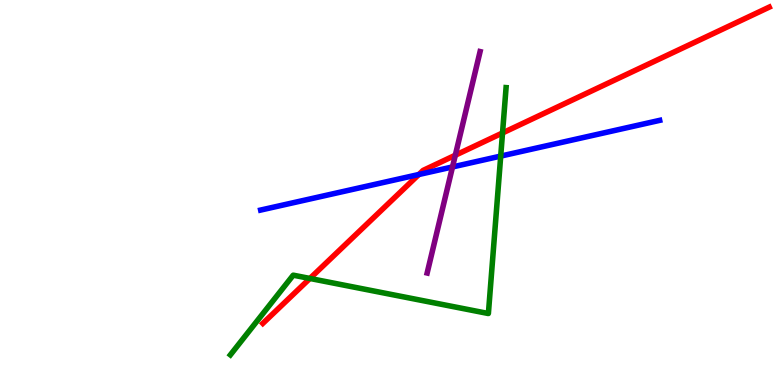[{'lines': ['blue', 'red'], 'intersections': [{'x': 5.4, 'y': 5.47}]}, {'lines': ['green', 'red'], 'intersections': [{'x': 4.0, 'y': 2.77}, {'x': 6.48, 'y': 6.55}]}, {'lines': ['purple', 'red'], 'intersections': [{'x': 5.87, 'y': 5.97}]}, {'lines': ['blue', 'green'], 'intersections': [{'x': 6.46, 'y': 5.95}]}, {'lines': ['blue', 'purple'], 'intersections': [{'x': 5.84, 'y': 5.66}]}, {'lines': ['green', 'purple'], 'intersections': []}]